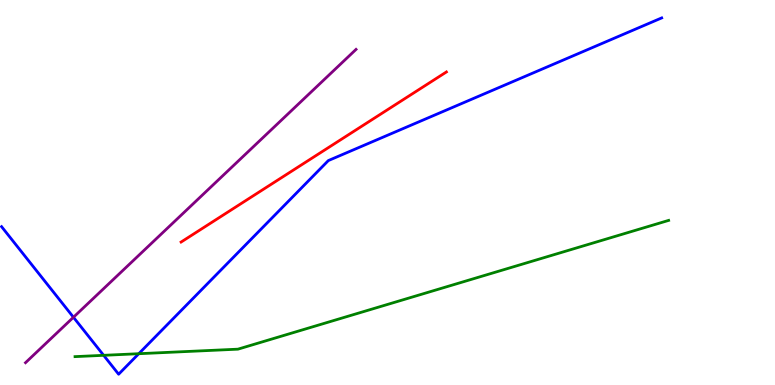[{'lines': ['blue', 'red'], 'intersections': []}, {'lines': ['green', 'red'], 'intersections': []}, {'lines': ['purple', 'red'], 'intersections': []}, {'lines': ['blue', 'green'], 'intersections': [{'x': 1.34, 'y': 0.771}, {'x': 1.79, 'y': 0.813}]}, {'lines': ['blue', 'purple'], 'intersections': [{'x': 0.948, 'y': 1.76}]}, {'lines': ['green', 'purple'], 'intersections': []}]